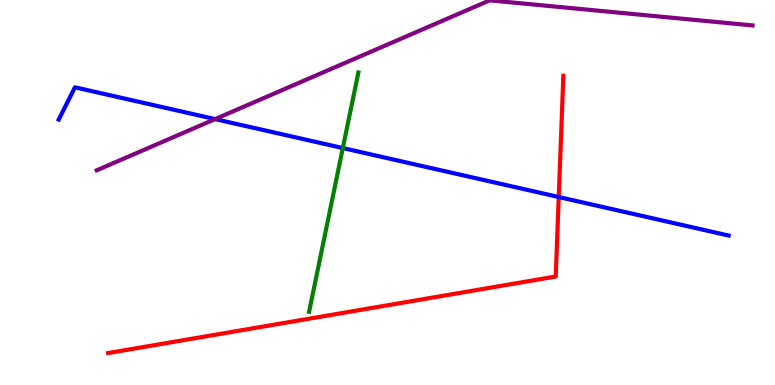[{'lines': ['blue', 'red'], 'intersections': [{'x': 7.21, 'y': 4.88}]}, {'lines': ['green', 'red'], 'intersections': []}, {'lines': ['purple', 'red'], 'intersections': []}, {'lines': ['blue', 'green'], 'intersections': [{'x': 4.42, 'y': 6.15}]}, {'lines': ['blue', 'purple'], 'intersections': [{'x': 2.78, 'y': 6.91}]}, {'lines': ['green', 'purple'], 'intersections': []}]